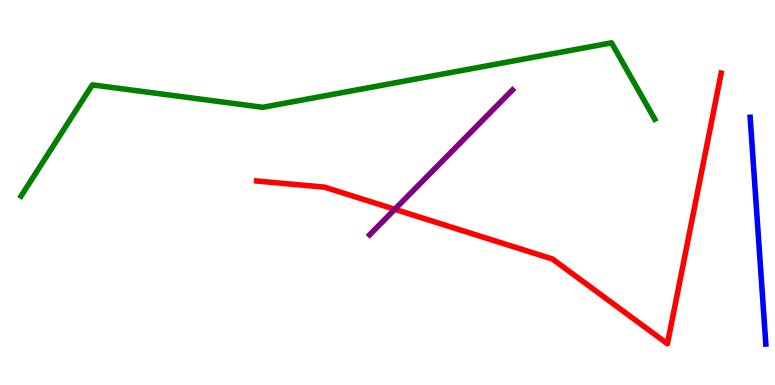[{'lines': ['blue', 'red'], 'intersections': []}, {'lines': ['green', 'red'], 'intersections': []}, {'lines': ['purple', 'red'], 'intersections': [{'x': 5.09, 'y': 4.56}]}, {'lines': ['blue', 'green'], 'intersections': []}, {'lines': ['blue', 'purple'], 'intersections': []}, {'lines': ['green', 'purple'], 'intersections': []}]